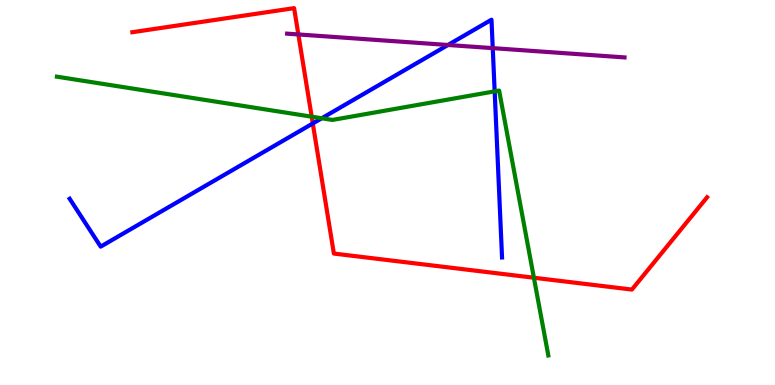[{'lines': ['blue', 'red'], 'intersections': [{'x': 4.04, 'y': 6.79}]}, {'lines': ['green', 'red'], 'intersections': [{'x': 4.02, 'y': 6.97}, {'x': 6.89, 'y': 2.79}]}, {'lines': ['purple', 'red'], 'intersections': [{'x': 3.85, 'y': 9.11}]}, {'lines': ['blue', 'green'], 'intersections': [{'x': 4.15, 'y': 6.93}, {'x': 6.38, 'y': 7.63}]}, {'lines': ['blue', 'purple'], 'intersections': [{'x': 5.78, 'y': 8.83}, {'x': 6.36, 'y': 8.75}]}, {'lines': ['green', 'purple'], 'intersections': []}]